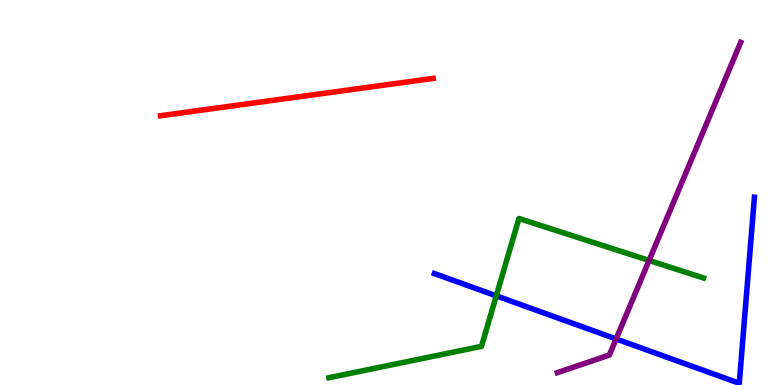[{'lines': ['blue', 'red'], 'intersections': []}, {'lines': ['green', 'red'], 'intersections': []}, {'lines': ['purple', 'red'], 'intersections': []}, {'lines': ['blue', 'green'], 'intersections': [{'x': 6.4, 'y': 2.32}]}, {'lines': ['blue', 'purple'], 'intersections': [{'x': 7.95, 'y': 1.2}]}, {'lines': ['green', 'purple'], 'intersections': [{'x': 8.38, 'y': 3.24}]}]